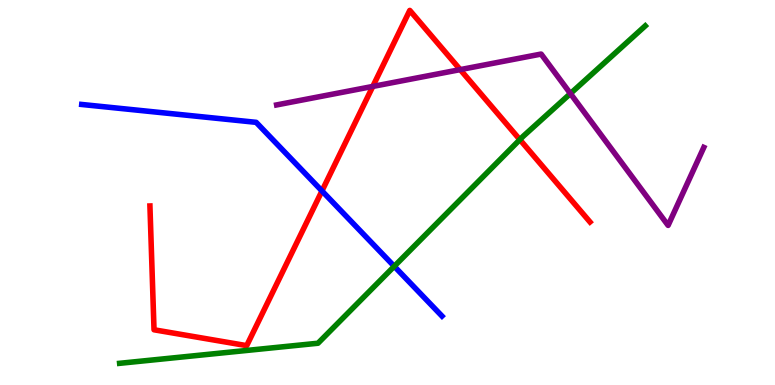[{'lines': ['blue', 'red'], 'intersections': [{'x': 4.15, 'y': 5.04}]}, {'lines': ['green', 'red'], 'intersections': [{'x': 6.71, 'y': 6.37}]}, {'lines': ['purple', 'red'], 'intersections': [{'x': 4.81, 'y': 7.76}, {'x': 5.94, 'y': 8.19}]}, {'lines': ['blue', 'green'], 'intersections': [{'x': 5.09, 'y': 3.08}]}, {'lines': ['blue', 'purple'], 'intersections': []}, {'lines': ['green', 'purple'], 'intersections': [{'x': 7.36, 'y': 7.57}]}]